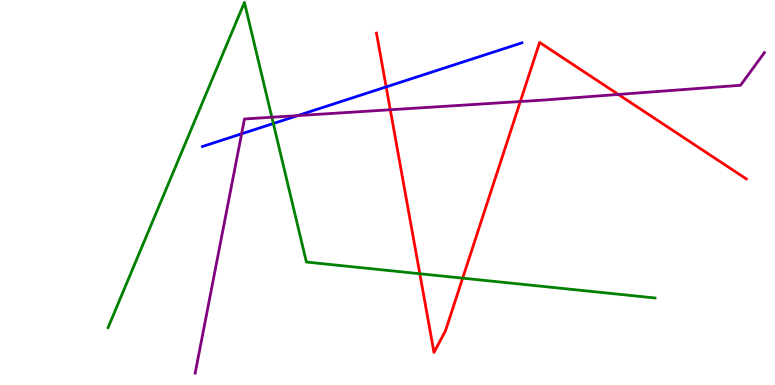[{'lines': ['blue', 'red'], 'intersections': [{'x': 4.98, 'y': 7.74}]}, {'lines': ['green', 'red'], 'intersections': [{'x': 5.42, 'y': 2.89}, {'x': 5.97, 'y': 2.78}]}, {'lines': ['purple', 'red'], 'intersections': [{'x': 5.04, 'y': 7.15}, {'x': 6.71, 'y': 7.36}, {'x': 7.98, 'y': 7.55}]}, {'lines': ['blue', 'green'], 'intersections': [{'x': 3.53, 'y': 6.79}]}, {'lines': ['blue', 'purple'], 'intersections': [{'x': 3.12, 'y': 6.52}, {'x': 3.84, 'y': 7.0}]}, {'lines': ['green', 'purple'], 'intersections': [{'x': 3.51, 'y': 6.95}]}]